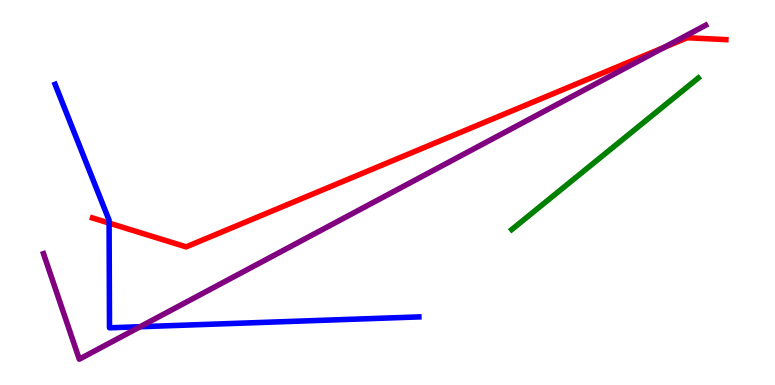[{'lines': ['blue', 'red'], 'intersections': [{'x': 1.41, 'y': 4.21}]}, {'lines': ['green', 'red'], 'intersections': []}, {'lines': ['purple', 'red'], 'intersections': [{'x': 8.57, 'y': 8.77}]}, {'lines': ['blue', 'green'], 'intersections': []}, {'lines': ['blue', 'purple'], 'intersections': [{'x': 1.81, 'y': 1.51}]}, {'lines': ['green', 'purple'], 'intersections': []}]